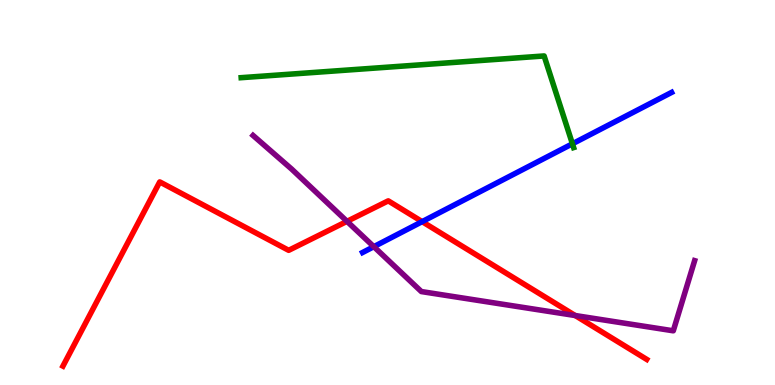[{'lines': ['blue', 'red'], 'intersections': [{'x': 5.45, 'y': 4.24}]}, {'lines': ['green', 'red'], 'intersections': []}, {'lines': ['purple', 'red'], 'intersections': [{'x': 4.48, 'y': 4.25}, {'x': 7.42, 'y': 1.8}]}, {'lines': ['blue', 'green'], 'intersections': [{'x': 7.39, 'y': 6.27}]}, {'lines': ['blue', 'purple'], 'intersections': [{'x': 4.82, 'y': 3.59}]}, {'lines': ['green', 'purple'], 'intersections': []}]